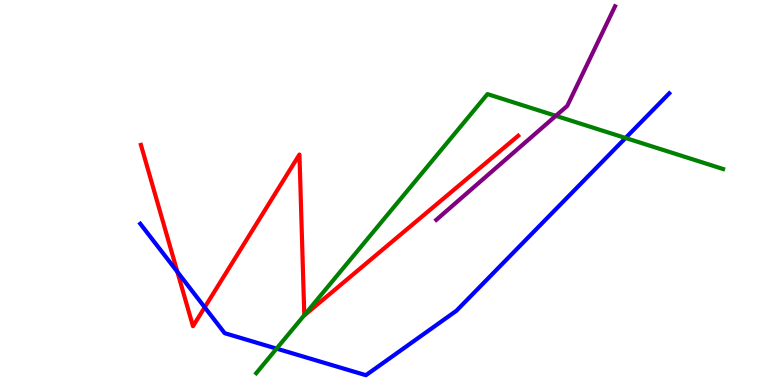[{'lines': ['blue', 'red'], 'intersections': [{'x': 2.29, 'y': 2.94}, {'x': 2.64, 'y': 2.02}]}, {'lines': ['green', 'red'], 'intersections': [{'x': 3.93, 'y': 1.81}]}, {'lines': ['purple', 'red'], 'intersections': []}, {'lines': ['blue', 'green'], 'intersections': [{'x': 3.57, 'y': 0.945}, {'x': 8.07, 'y': 6.42}]}, {'lines': ['blue', 'purple'], 'intersections': []}, {'lines': ['green', 'purple'], 'intersections': [{'x': 7.17, 'y': 6.99}]}]